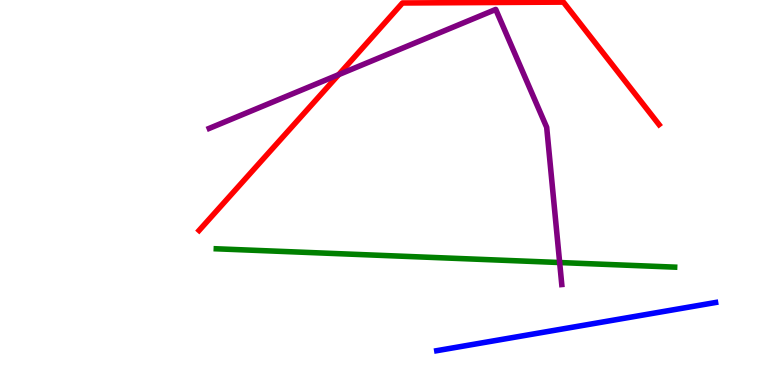[{'lines': ['blue', 'red'], 'intersections': []}, {'lines': ['green', 'red'], 'intersections': []}, {'lines': ['purple', 'red'], 'intersections': [{'x': 4.37, 'y': 8.06}]}, {'lines': ['blue', 'green'], 'intersections': []}, {'lines': ['blue', 'purple'], 'intersections': []}, {'lines': ['green', 'purple'], 'intersections': [{'x': 7.22, 'y': 3.18}]}]